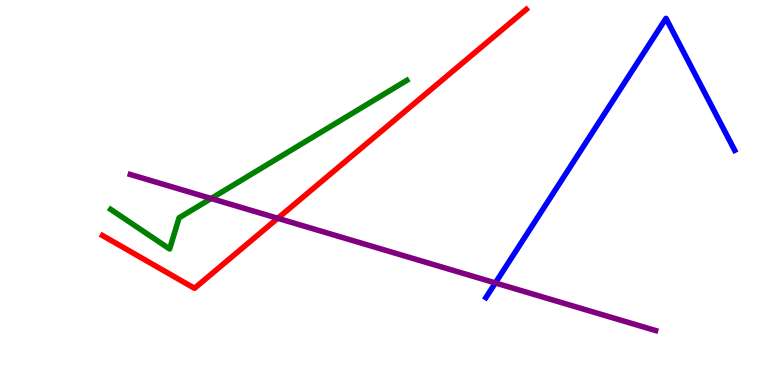[{'lines': ['blue', 'red'], 'intersections': []}, {'lines': ['green', 'red'], 'intersections': []}, {'lines': ['purple', 'red'], 'intersections': [{'x': 3.58, 'y': 4.33}]}, {'lines': ['blue', 'green'], 'intersections': []}, {'lines': ['blue', 'purple'], 'intersections': [{'x': 6.39, 'y': 2.65}]}, {'lines': ['green', 'purple'], 'intersections': [{'x': 2.72, 'y': 4.84}]}]